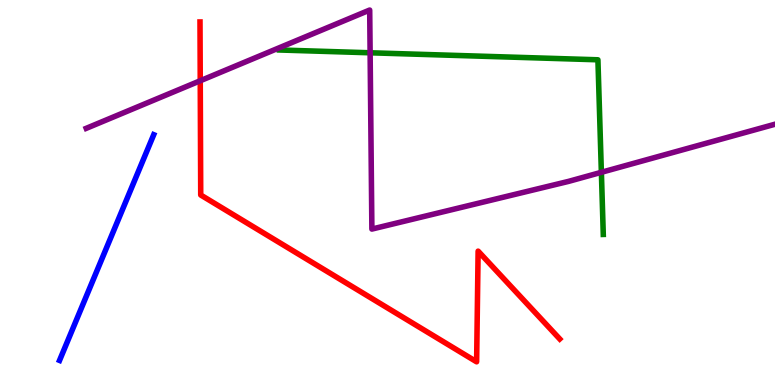[{'lines': ['blue', 'red'], 'intersections': []}, {'lines': ['green', 'red'], 'intersections': []}, {'lines': ['purple', 'red'], 'intersections': [{'x': 2.58, 'y': 7.9}]}, {'lines': ['blue', 'green'], 'intersections': []}, {'lines': ['blue', 'purple'], 'intersections': []}, {'lines': ['green', 'purple'], 'intersections': [{'x': 4.78, 'y': 8.63}, {'x': 7.76, 'y': 5.52}]}]